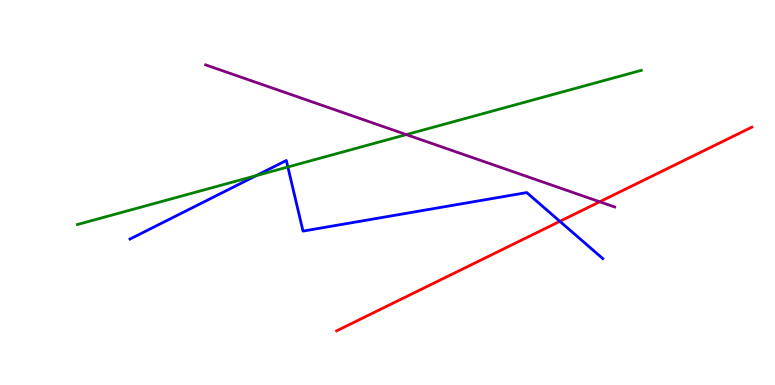[{'lines': ['blue', 'red'], 'intersections': [{'x': 7.22, 'y': 4.25}]}, {'lines': ['green', 'red'], 'intersections': []}, {'lines': ['purple', 'red'], 'intersections': [{'x': 7.74, 'y': 4.76}]}, {'lines': ['blue', 'green'], 'intersections': [{'x': 3.3, 'y': 5.44}, {'x': 3.71, 'y': 5.66}]}, {'lines': ['blue', 'purple'], 'intersections': []}, {'lines': ['green', 'purple'], 'intersections': [{'x': 5.24, 'y': 6.5}]}]